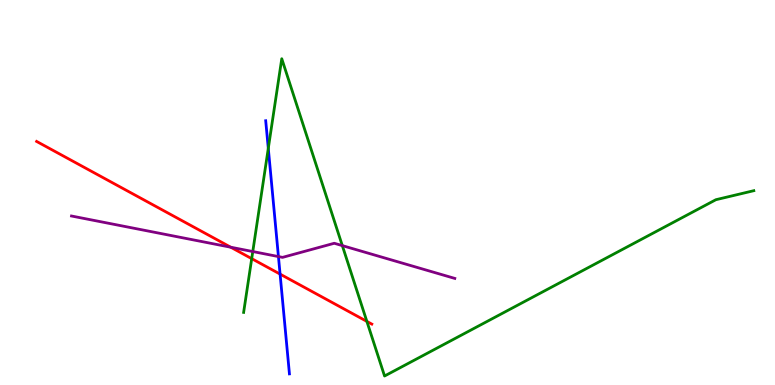[{'lines': ['blue', 'red'], 'intersections': [{'x': 3.61, 'y': 2.88}]}, {'lines': ['green', 'red'], 'intersections': [{'x': 3.25, 'y': 3.28}, {'x': 4.73, 'y': 1.65}]}, {'lines': ['purple', 'red'], 'intersections': [{'x': 2.98, 'y': 3.58}]}, {'lines': ['blue', 'green'], 'intersections': [{'x': 3.46, 'y': 6.15}]}, {'lines': ['blue', 'purple'], 'intersections': [{'x': 3.59, 'y': 3.34}]}, {'lines': ['green', 'purple'], 'intersections': [{'x': 3.26, 'y': 3.47}, {'x': 4.42, 'y': 3.62}]}]